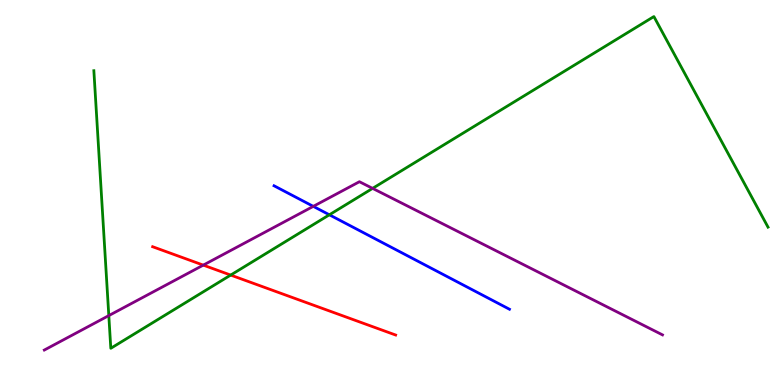[{'lines': ['blue', 'red'], 'intersections': []}, {'lines': ['green', 'red'], 'intersections': [{'x': 2.98, 'y': 2.86}]}, {'lines': ['purple', 'red'], 'intersections': [{'x': 2.62, 'y': 3.11}]}, {'lines': ['blue', 'green'], 'intersections': [{'x': 4.25, 'y': 4.42}]}, {'lines': ['blue', 'purple'], 'intersections': [{'x': 4.04, 'y': 4.64}]}, {'lines': ['green', 'purple'], 'intersections': [{'x': 1.4, 'y': 1.8}, {'x': 4.81, 'y': 5.11}]}]